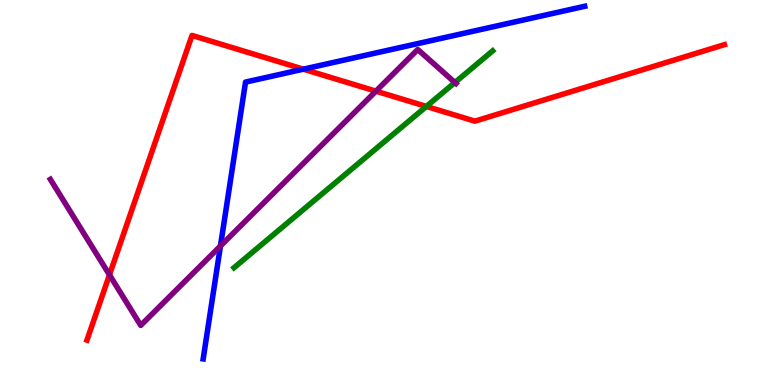[{'lines': ['blue', 'red'], 'intersections': [{'x': 3.91, 'y': 8.2}]}, {'lines': ['green', 'red'], 'intersections': [{'x': 5.5, 'y': 7.24}]}, {'lines': ['purple', 'red'], 'intersections': [{'x': 1.41, 'y': 2.86}, {'x': 4.85, 'y': 7.63}]}, {'lines': ['blue', 'green'], 'intersections': []}, {'lines': ['blue', 'purple'], 'intersections': [{'x': 2.84, 'y': 3.61}]}, {'lines': ['green', 'purple'], 'intersections': [{'x': 5.87, 'y': 7.86}]}]